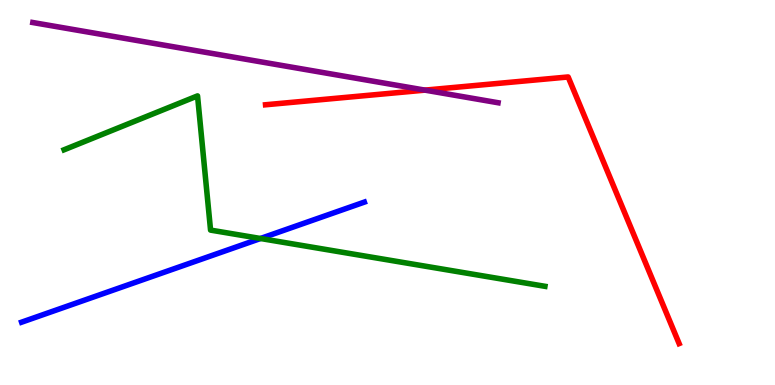[{'lines': ['blue', 'red'], 'intersections': []}, {'lines': ['green', 'red'], 'intersections': []}, {'lines': ['purple', 'red'], 'intersections': [{'x': 5.48, 'y': 7.66}]}, {'lines': ['blue', 'green'], 'intersections': [{'x': 3.36, 'y': 3.81}]}, {'lines': ['blue', 'purple'], 'intersections': []}, {'lines': ['green', 'purple'], 'intersections': []}]